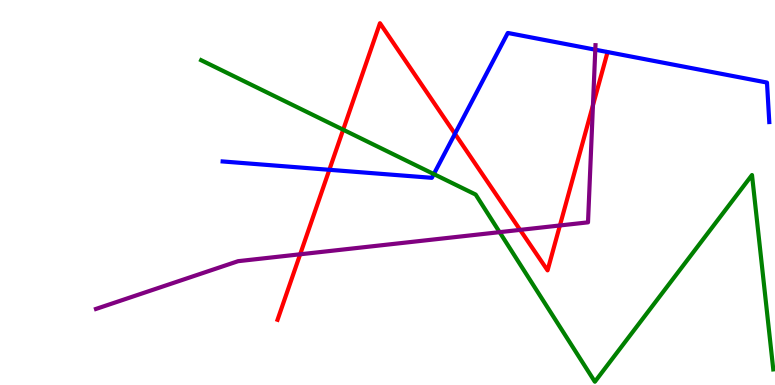[{'lines': ['blue', 'red'], 'intersections': [{'x': 4.25, 'y': 5.59}, {'x': 5.87, 'y': 6.53}]}, {'lines': ['green', 'red'], 'intersections': [{'x': 4.43, 'y': 6.63}]}, {'lines': ['purple', 'red'], 'intersections': [{'x': 3.87, 'y': 3.4}, {'x': 6.71, 'y': 4.03}, {'x': 7.22, 'y': 4.14}, {'x': 7.65, 'y': 7.27}]}, {'lines': ['blue', 'green'], 'intersections': [{'x': 5.6, 'y': 5.48}]}, {'lines': ['blue', 'purple'], 'intersections': [{'x': 7.68, 'y': 8.71}]}, {'lines': ['green', 'purple'], 'intersections': [{'x': 6.45, 'y': 3.97}]}]